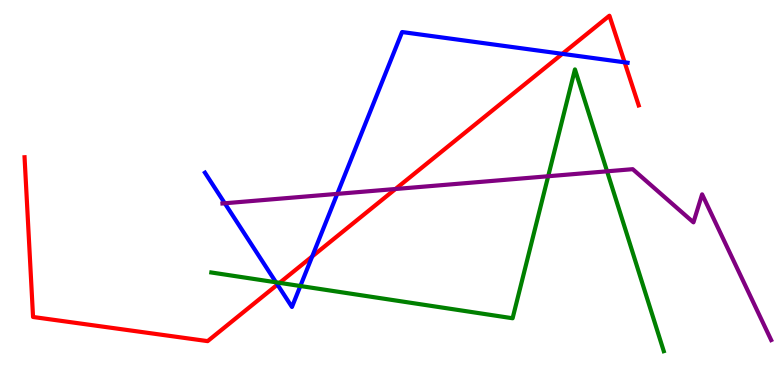[{'lines': ['blue', 'red'], 'intersections': [{'x': 3.58, 'y': 2.61}, {'x': 4.03, 'y': 3.34}, {'x': 7.26, 'y': 8.6}, {'x': 8.06, 'y': 8.38}]}, {'lines': ['green', 'red'], 'intersections': [{'x': 3.61, 'y': 2.65}]}, {'lines': ['purple', 'red'], 'intersections': [{'x': 5.1, 'y': 5.09}]}, {'lines': ['blue', 'green'], 'intersections': [{'x': 3.56, 'y': 2.67}, {'x': 3.88, 'y': 2.57}]}, {'lines': ['blue', 'purple'], 'intersections': [{'x': 2.9, 'y': 4.72}, {'x': 4.35, 'y': 4.96}]}, {'lines': ['green', 'purple'], 'intersections': [{'x': 7.07, 'y': 5.42}, {'x': 7.83, 'y': 5.55}]}]